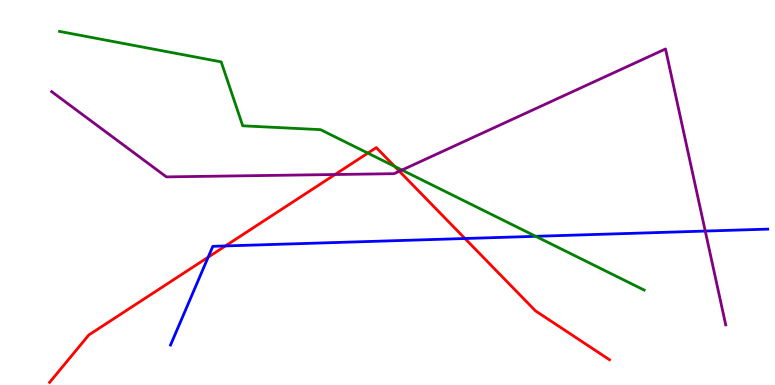[{'lines': ['blue', 'red'], 'intersections': [{'x': 2.69, 'y': 3.32}, {'x': 2.91, 'y': 3.61}, {'x': 6.0, 'y': 3.8}]}, {'lines': ['green', 'red'], 'intersections': [{'x': 4.75, 'y': 6.02}, {'x': 5.09, 'y': 5.68}]}, {'lines': ['purple', 'red'], 'intersections': [{'x': 4.32, 'y': 5.47}, {'x': 5.15, 'y': 5.55}]}, {'lines': ['blue', 'green'], 'intersections': [{'x': 6.91, 'y': 3.86}]}, {'lines': ['blue', 'purple'], 'intersections': [{'x': 9.1, 'y': 4.0}]}, {'lines': ['green', 'purple'], 'intersections': [{'x': 5.19, 'y': 5.58}]}]